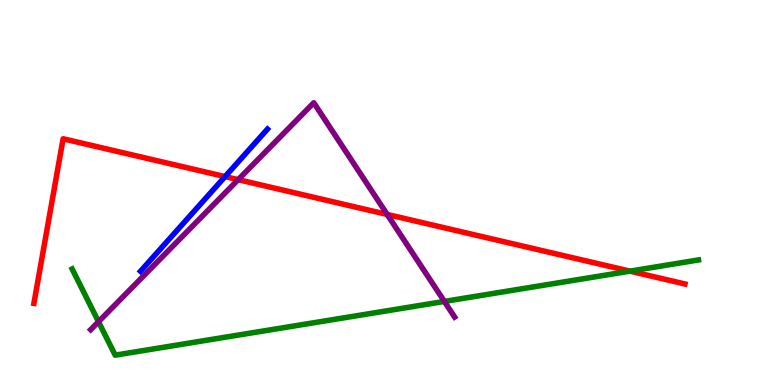[{'lines': ['blue', 'red'], 'intersections': [{'x': 2.9, 'y': 5.41}]}, {'lines': ['green', 'red'], 'intersections': [{'x': 8.13, 'y': 2.96}]}, {'lines': ['purple', 'red'], 'intersections': [{'x': 3.07, 'y': 5.33}, {'x': 5.0, 'y': 4.43}]}, {'lines': ['blue', 'green'], 'intersections': []}, {'lines': ['blue', 'purple'], 'intersections': []}, {'lines': ['green', 'purple'], 'intersections': [{'x': 1.27, 'y': 1.64}, {'x': 5.73, 'y': 2.17}]}]